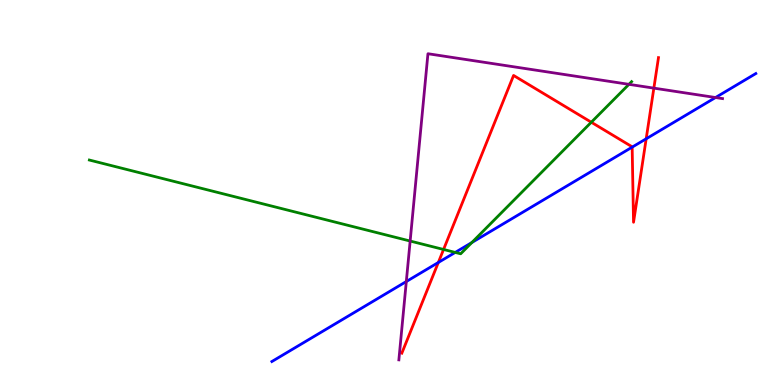[{'lines': ['blue', 'red'], 'intersections': [{'x': 5.66, 'y': 3.18}, {'x': 8.16, 'y': 6.18}, {'x': 8.34, 'y': 6.4}]}, {'lines': ['green', 'red'], 'intersections': [{'x': 5.72, 'y': 3.52}, {'x': 7.63, 'y': 6.83}]}, {'lines': ['purple', 'red'], 'intersections': [{'x': 8.44, 'y': 7.71}]}, {'lines': ['blue', 'green'], 'intersections': [{'x': 5.87, 'y': 3.44}, {'x': 6.09, 'y': 3.7}]}, {'lines': ['blue', 'purple'], 'intersections': [{'x': 5.24, 'y': 2.69}, {'x': 9.23, 'y': 7.47}]}, {'lines': ['green', 'purple'], 'intersections': [{'x': 5.29, 'y': 3.74}, {'x': 8.12, 'y': 7.81}]}]